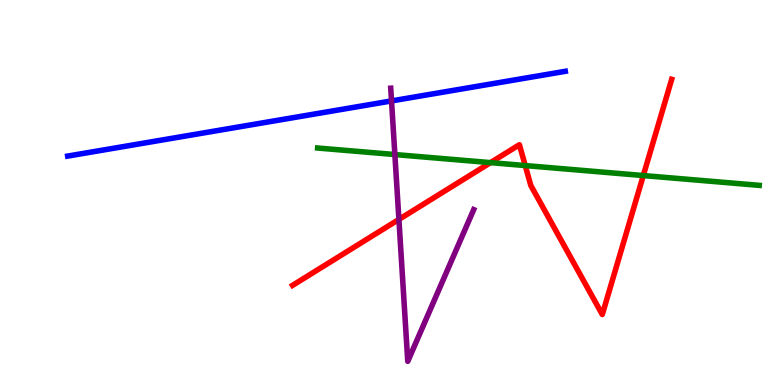[{'lines': ['blue', 'red'], 'intersections': []}, {'lines': ['green', 'red'], 'intersections': [{'x': 6.33, 'y': 5.78}, {'x': 6.78, 'y': 5.7}, {'x': 8.3, 'y': 5.44}]}, {'lines': ['purple', 'red'], 'intersections': [{'x': 5.15, 'y': 4.3}]}, {'lines': ['blue', 'green'], 'intersections': []}, {'lines': ['blue', 'purple'], 'intersections': [{'x': 5.05, 'y': 7.38}]}, {'lines': ['green', 'purple'], 'intersections': [{'x': 5.1, 'y': 5.99}]}]